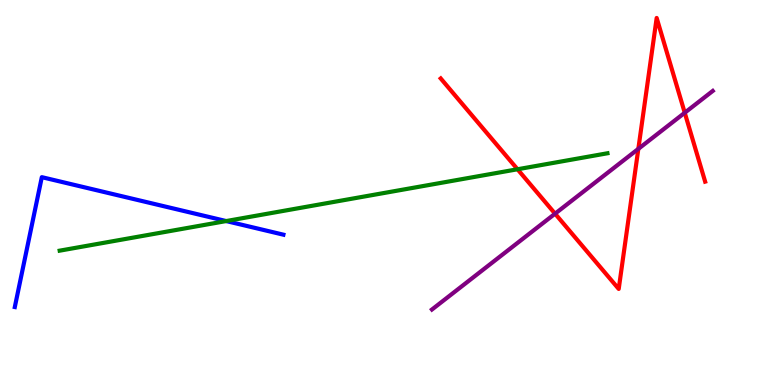[{'lines': ['blue', 'red'], 'intersections': []}, {'lines': ['green', 'red'], 'intersections': [{'x': 6.68, 'y': 5.6}]}, {'lines': ['purple', 'red'], 'intersections': [{'x': 7.16, 'y': 4.45}, {'x': 8.24, 'y': 6.13}, {'x': 8.84, 'y': 7.07}]}, {'lines': ['blue', 'green'], 'intersections': [{'x': 2.92, 'y': 4.26}]}, {'lines': ['blue', 'purple'], 'intersections': []}, {'lines': ['green', 'purple'], 'intersections': []}]